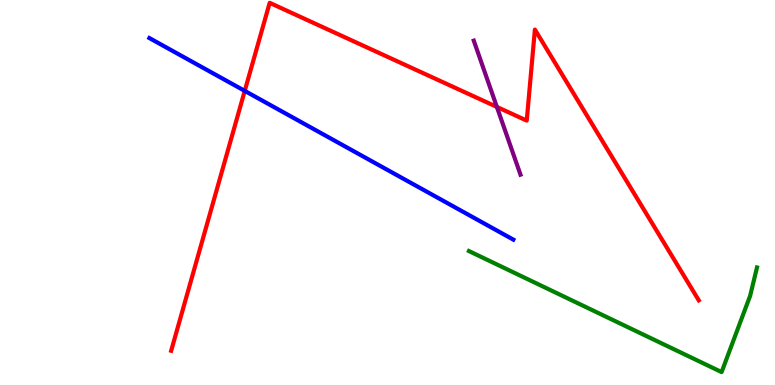[{'lines': ['blue', 'red'], 'intersections': [{'x': 3.16, 'y': 7.64}]}, {'lines': ['green', 'red'], 'intersections': []}, {'lines': ['purple', 'red'], 'intersections': [{'x': 6.41, 'y': 7.22}]}, {'lines': ['blue', 'green'], 'intersections': []}, {'lines': ['blue', 'purple'], 'intersections': []}, {'lines': ['green', 'purple'], 'intersections': []}]